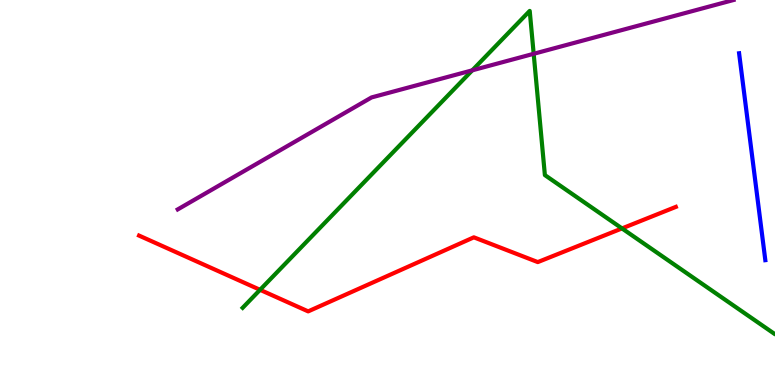[{'lines': ['blue', 'red'], 'intersections': []}, {'lines': ['green', 'red'], 'intersections': [{'x': 3.36, 'y': 2.47}, {'x': 8.03, 'y': 4.07}]}, {'lines': ['purple', 'red'], 'intersections': []}, {'lines': ['blue', 'green'], 'intersections': []}, {'lines': ['blue', 'purple'], 'intersections': []}, {'lines': ['green', 'purple'], 'intersections': [{'x': 6.09, 'y': 8.17}, {'x': 6.89, 'y': 8.6}]}]